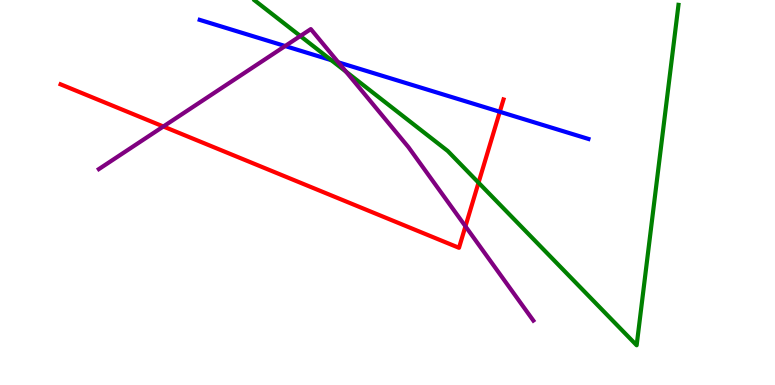[{'lines': ['blue', 'red'], 'intersections': [{'x': 6.45, 'y': 7.1}]}, {'lines': ['green', 'red'], 'intersections': [{'x': 6.17, 'y': 5.26}]}, {'lines': ['purple', 'red'], 'intersections': [{'x': 2.11, 'y': 6.71}, {'x': 6.01, 'y': 4.12}]}, {'lines': ['blue', 'green'], 'intersections': [{'x': 4.27, 'y': 8.44}]}, {'lines': ['blue', 'purple'], 'intersections': [{'x': 3.68, 'y': 8.8}, {'x': 4.36, 'y': 8.38}]}, {'lines': ['green', 'purple'], 'intersections': [{'x': 3.88, 'y': 9.06}, {'x': 4.46, 'y': 8.14}]}]